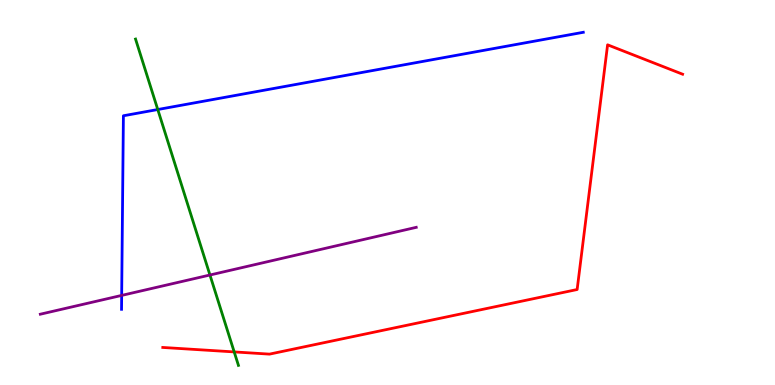[{'lines': ['blue', 'red'], 'intersections': []}, {'lines': ['green', 'red'], 'intersections': [{'x': 3.02, 'y': 0.859}]}, {'lines': ['purple', 'red'], 'intersections': []}, {'lines': ['blue', 'green'], 'intersections': [{'x': 2.04, 'y': 7.16}]}, {'lines': ['blue', 'purple'], 'intersections': [{'x': 1.57, 'y': 2.33}]}, {'lines': ['green', 'purple'], 'intersections': [{'x': 2.71, 'y': 2.86}]}]